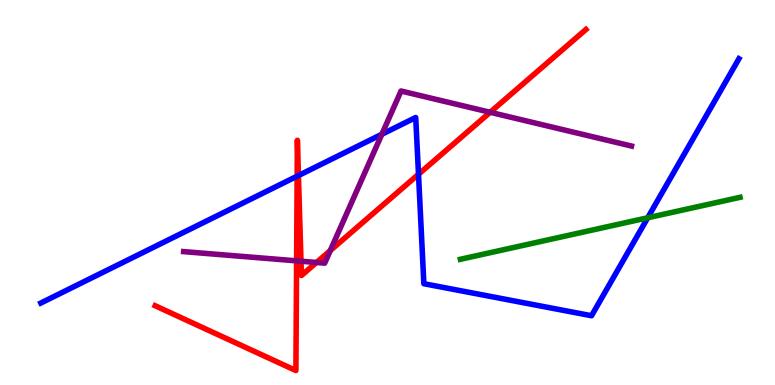[{'lines': ['blue', 'red'], 'intersections': [{'x': 3.83, 'y': 5.42}, {'x': 3.85, 'y': 5.44}, {'x': 5.4, 'y': 5.47}]}, {'lines': ['green', 'red'], 'intersections': []}, {'lines': ['purple', 'red'], 'intersections': [{'x': 3.83, 'y': 3.22}, {'x': 3.88, 'y': 3.22}, {'x': 4.08, 'y': 3.18}, {'x': 4.26, 'y': 3.49}, {'x': 6.32, 'y': 7.08}]}, {'lines': ['blue', 'green'], 'intersections': [{'x': 8.36, 'y': 4.34}]}, {'lines': ['blue', 'purple'], 'intersections': [{'x': 4.93, 'y': 6.51}]}, {'lines': ['green', 'purple'], 'intersections': []}]